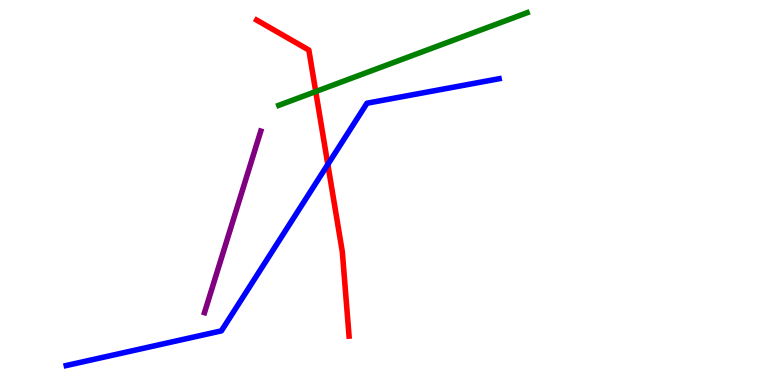[{'lines': ['blue', 'red'], 'intersections': [{'x': 4.23, 'y': 5.73}]}, {'lines': ['green', 'red'], 'intersections': [{'x': 4.07, 'y': 7.62}]}, {'lines': ['purple', 'red'], 'intersections': []}, {'lines': ['blue', 'green'], 'intersections': []}, {'lines': ['blue', 'purple'], 'intersections': []}, {'lines': ['green', 'purple'], 'intersections': []}]